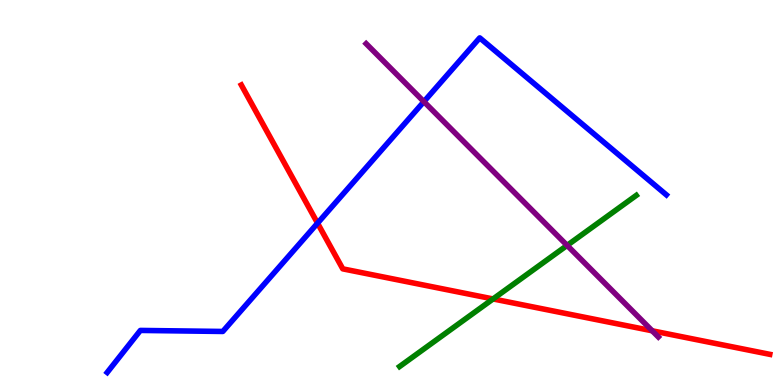[{'lines': ['blue', 'red'], 'intersections': [{'x': 4.1, 'y': 4.2}]}, {'lines': ['green', 'red'], 'intersections': [{'x': 6.36, 'y': 2.24}]}, {'lines': ['purple', 'red'], 'intersections': [{'x': 8.42, 'y': 1.41}]}, {'lines': ['blue', 'green'], 'intersections': []}, {'lines': ['blue', 'purple'], 'intersections': [{'x': 5.47, 'y': 7.36}]}, {'lines': ['green', 'purple'], 'intersections': [{'x': 7.32, 'y': 3.63}]}]